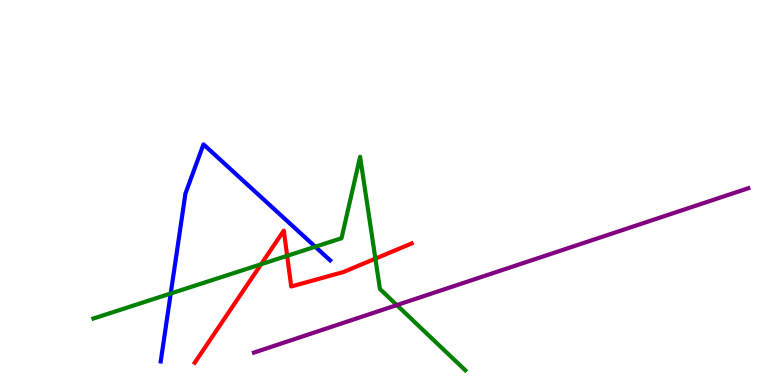[{'lines': ['blue', 'red'], 'intersections': []}, {'lines': ['green', 'red'], 'intersections': [{'x': 3.37, 'y': 3.14}, {'x': 3.71, 'y': 3.36}, {'x': 4.84, 'y': 3.28}]}, {'lines': ['purple', 'red'], 'intersections': []}, {'lines': ['blue', 'green'], 'intersections': [{'x': 2.2, 'y': 2.38}, {'x': 4.07, 'y': 3.59}]}, {'lines': ['blue', 'purple'], 'intersections': []}, {'lines': ['green', 'purple'], 'intersections': [{'x': 5.12, 'y': 2.08}]}]